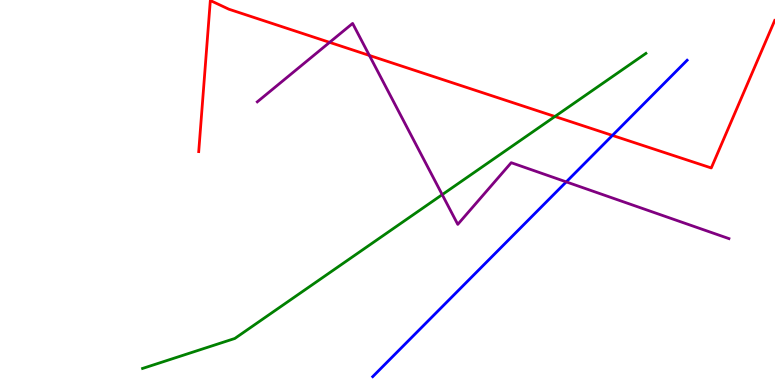[{'lines': ['blue', 'red'], 'intersections': [{'x': 7.9, 'y': 6.48}]}, {'lines': ['green', 'red'], 'intersections': [{'x': 7.16, 'y': 6.97}]}, {'lines': ['purple', 'red'], 'intersections': [{'x': 4.25, 'y': 8.9}, {'x': 4.77, 'y': 8.56}]}, {'lines': ['blue', 'green'], 'intersections': []}, {'lines': ['blue', 'purple'], 'intersections': [{'x': 7.31, 'y': 5.28}]}, {'lines': ['green', 'purple'], 'intersections': [{'x': 5.71, 'y': 4.94}]}]